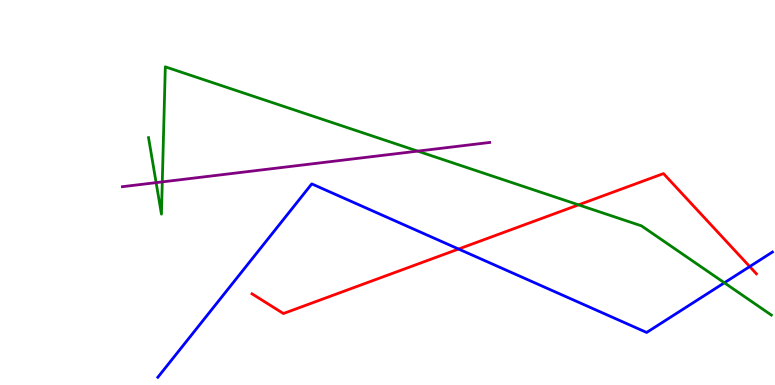[{'lines': ['blue', 'red'], 'intersections': [{'x': 5.92, 'y': 3.53}, {'x': 9.67, 'y': 3.08}]}, {'lines': ['green', 'red'], 'intersections': [{'x': 7.47, 'y': 4.68}]}, {'lines': ['purple', 'red'], 'intersections': []}, {'lines': ['blue', 'green'], 'intersections': [{'x': 9.35, 'y': 2.65}]}, {'lines': ['blue', 'purple'], 'intersections': []}, {'lines': ['green', 'purple'], 'intersections': [{'x': 2.01, 'y': 5.26}, {'x': 2.09, 'y': 5.28}, {'x': 5.39, 'y': 6.07}]}]